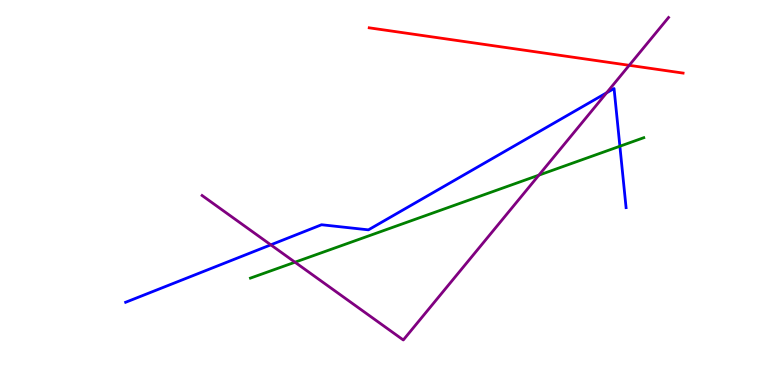[{'lines': ['blue', 'red'], 'intersections': []}, {'lines': ['green', 'red'], 'intersections': []}, {'lines': ['purple', 'red'], 'intersections': [{'x': 8.12, 'y': 8.3}]}, {'lines': ['blue', 'green'], 'intersections': [{'x': 8.0, 'y': 6.2}]}, {'lines': ['blue', 'purple'], 'intersections': [{'x': 3.49, 'y': 3.64}, {'x': 7.83, 'y': 7.59}]}, {'lines': ['green', 'purple'], 'intersections': [{'x': 3.81, 'y': 3.19}, {'x': 6.95, 'y': 5.45}]}]